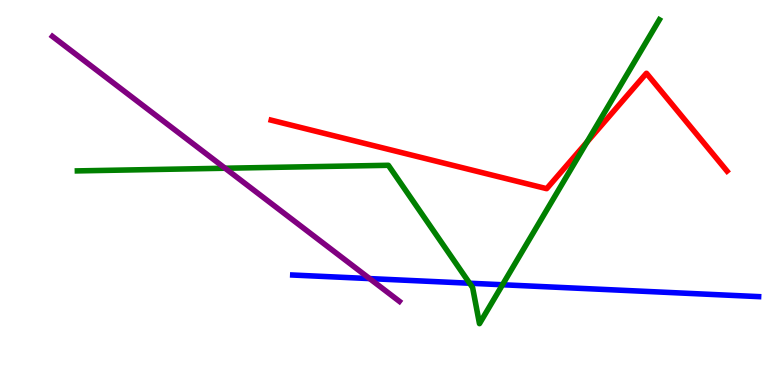[{'lines': ['blue', 'red'], 'intersections': []}, {'lines': ['green', 'red'], 'intersections': [{'x': 7.57, 'y': 6.31}]}, {'lines': ['purple', 'red'], 'intersections': []}, {'lines': ['blue', 'green'], 'intersections': [{'x': 6.06, 'y': 2.64}, {'x': 6.48, 'y': 2.6}]}, {'lines': ['blue', 'purple'], 'intersections': [{'x': 4.77, 'y': 2.76}]}, {'lines': ['green', 'purple'], 'intersections': [{'x': 2.9, 'y': 5.63}]}]